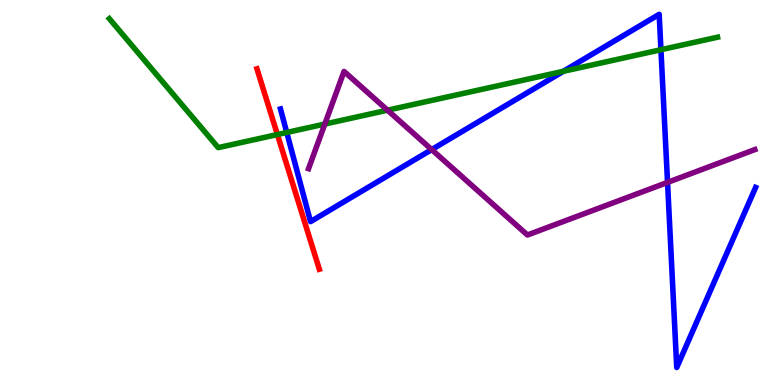[{'lines': ['blue', 'red'], 'intersections': []}, {'lines': ['green', 'red'], 'intersections': [{'x': 3.58, 'y': 6.51}]}, {'lines': ['purple', 'red'], 'intersections': []}, {'lines': ['blue', 'green'], 'intersections': [{'x': 3.7, 'y': 6.56}, {'x': 7.27, 'y': 8.15}, {'x': 8.53, 'y': 8.71}]}, {'lines': ['blue', 'purple'], 'intersections': [{'x': 5.57, 'y': 6.11}, {'x': 8.61, 'y': 5.26}]}, {'lines': ['green', 'purple'], 'intersections': [{'x': 4.19, 'y': 6.78}, {'x': 5.0, 'y': 7.14}]}]